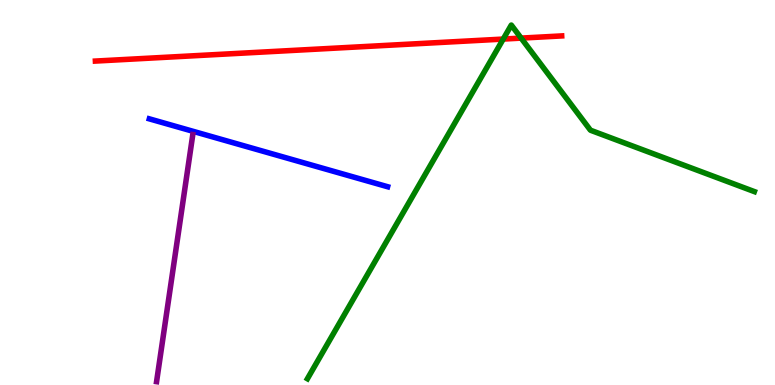[{'lines': ['blue', 'red'], 'intersections': []}, {'lines': ['green', 'red'], 'intersections': [{'x': 6.49, 'y': 8.99}, {'x': 6.72, 'y': 9.01}]}, {'lines': ['purple', 'red'], 'intersections': []}, {'lines': ['blue', 'green'], 'intersections': []}, {'lines': ['blue', 'purple'], 'intersections': []}, {'lines': ['green', 'purple'], 'intersections': []}]